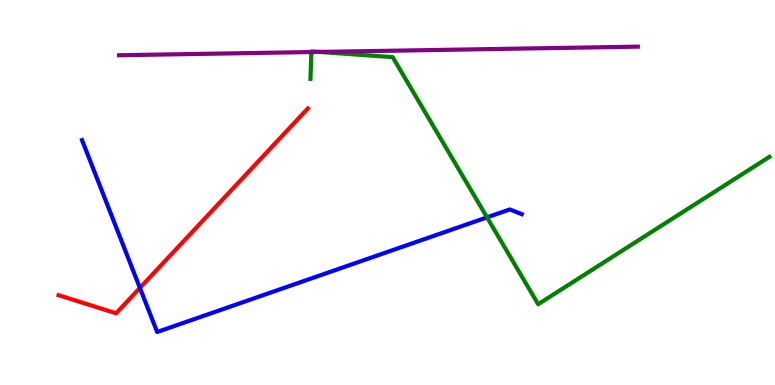[{'lines': ['blue', 'red'], 'intersections': [{'x': 1.8, 'y': 2.52}]}, {'lines': ['green', 'red'], 'intersections': []}, {'lines': ['purple', 'red'], 'intersections': []}, {'lines': ['blue', 'green'], 'intersections': [{'x': 6.28, 'y': 4.35}]}, {'lines': ['blue', 'purple'], 'intersections': []}, {'lines': ['green', 'purple'], 'intersections': [{'x': 4.02, 'y': 8.65}, {'x': 4.12, 'y': 8.65}]}]